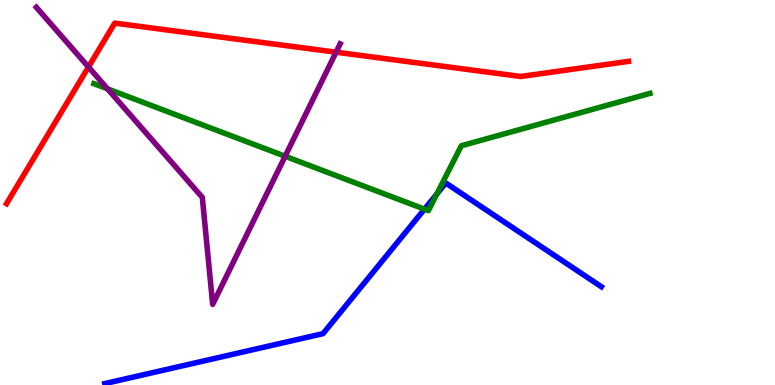[{'lines': ['blue', 'red'], 'intersections': []}, {'lines': ['green', 'red'], 'intersections': []}, {'lines': ['purple', 'red'], 'intersections': [{'x': 1.14, 'y': 8.26}, {'x': 4.34, 'y': 8.64}]}, {'lines': ['blue', 'green'], 'intersections': [{'x': 5.48, 'y': 4.57}, {'x': 5.64, 'y': 4.96}]}, {'lines': ['blue', 'purple'], 'intersections': []}, {'lines': ['green', 'purple'], 'intersections': [{'x': 1.39, 'y': 7.69}, {'x': 3.68, 'y': 5.94}]}]